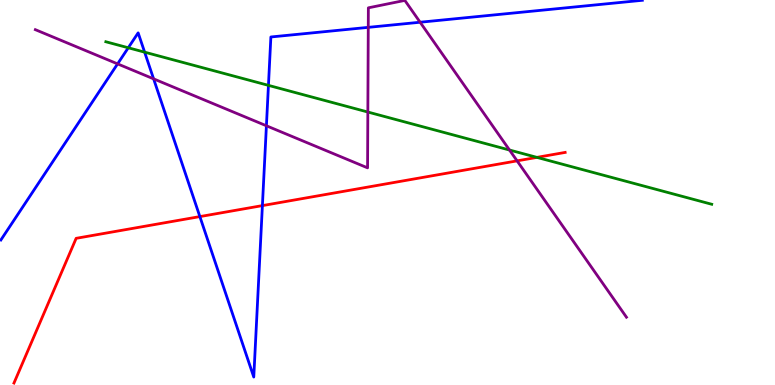[{'lines': ['blue', 'red'], 'intersections': [{'x': 2.58, 'y': 4.37}, {'x': 3.39, 'y': 4.66}]}, {'lines': ['green', 'red'], 'intersections': [{'x': 6.93, 'y': 5.91}]}, {'lines': ['purple', 'red'], 'intersections': [{'x': 6.67, 'y': 5.82}]}, {'lines': ['blue', 'green'], 'intersections': [{'x': 1.66, 'y': 8.76}, {'x': 1.87, 'y': 8.65}, {'x': 3.46, 'y': 7.78}]}, {'lines': ['blue', 'purple'], 'intersections': [{'x': 1.52, 'y': 8.34}, {'x': 1.98, 'y': 7.95}, {'x': 3.44, 'y': 6.73}, {'x': 4.75, 'y': 9.29}, {'x': 5.42, 'y': 9.42}]}, {'lines': ['green', 'purple'], 'intersections': [{'x': 4.75, 'y': 7.09}, {'x': 6.57, 'y': 6.1}]}]